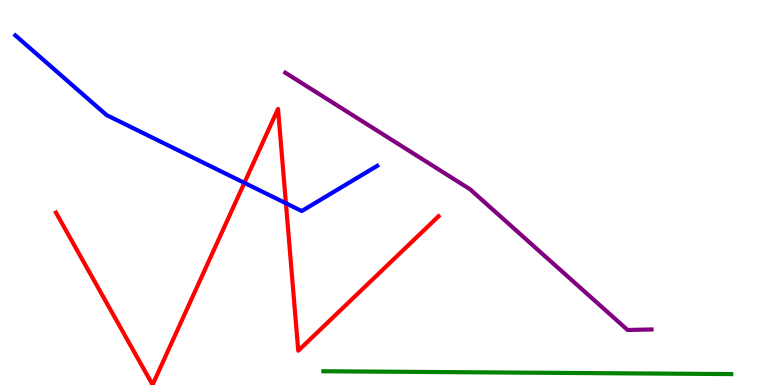[{'lines': ['blue', 'red'], 'intersections': [{'x': 3.15, 'y': 5.25}, {'x': 3.69, 'y': 4.72}]}, {'lines': ['green', 'red'], 'intersections': []}, {'lines': ['purple', 'red'], 'intersections': []}, {'lines': ['blue', 'green'], 'intersections': []}, {'lines': ['blue', 'purple'], 'intersections': []}, {'lines': ['green', 'purple'], 'intersections': []}]